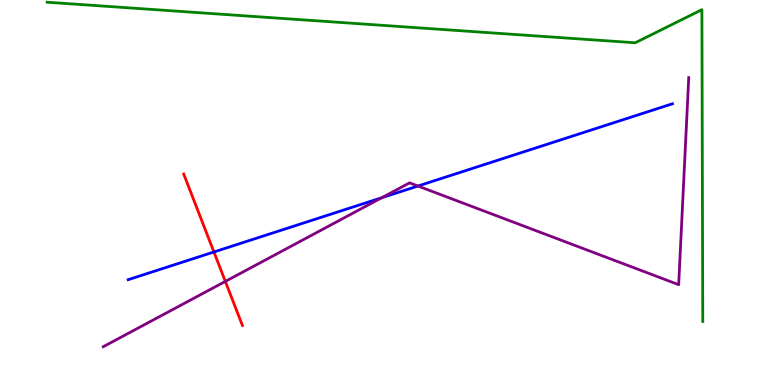[{'lines': ['blue', 'red'], 'intersections': [{'x': 2.76, 'y': 3.46}]}, {'lines': ['green', 'red'], 'intersections': []}, {'lines': ['purple', 'red'], 'intersections': [{'x': 2.91, 'y': 2.69}]}, {'lines': ['blue', 'green'], 'intersections': []}, {'lines': ['blue', 'purple'], 'intersections': [{'x': 4.93, 'y': 4.86}, {'x': 5.39, 'y': 5.17}]}, {'lines': ['green', 'purple'], 'intersections': []}]